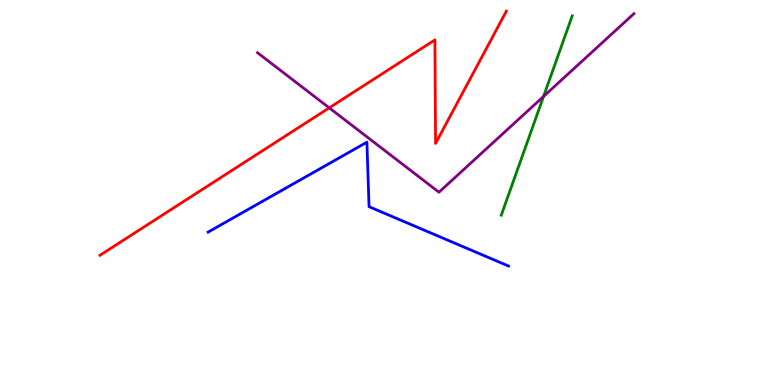[{'lines': ['blue', 'red'], 'intersections': []}, {'lines': ['green', 'red'], 'intersections': []}, {'lines': ['purple', 'red'], 'intersections': [{'x': 4.25, 'y': 7.2}]}, {'lines': ['blue', 'green'], 'intersections': []}, {'lines': ['blue', 'purple'], 'intersections': []}, {'lines': ['green', 'purple'], 'intersections': [{'x': 7.01, 'y': 7.49}]}]